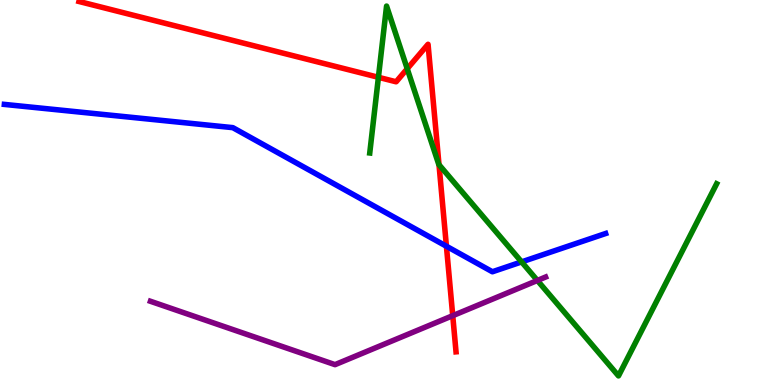[{'lines': ['blue', 'red'], 'intersections': [{'x': 5.76, 'y': 3.6}]}, {'lines': ['green', 'red'], 'intersections': [{'x': 4.88, 'y': 7.99}, {'x': 5.25, 'y': 8.21}, {'x': 5.66, 'y': 5.72}]}, {'lines': ['purple', 'red'], 'intersections': [{'x': 5.84, 'y': 1.8}]}, {'lines': ['blue', 'green'], 'intersections': [{'x': 6.73, 'y': 3.2}]}, {'lines': ['blue', 'purple'], 'intersections': []}, {'lines': ['green', 'purple'], 'intersections': [{'x': 6.93, 'y': 2.72}]}]